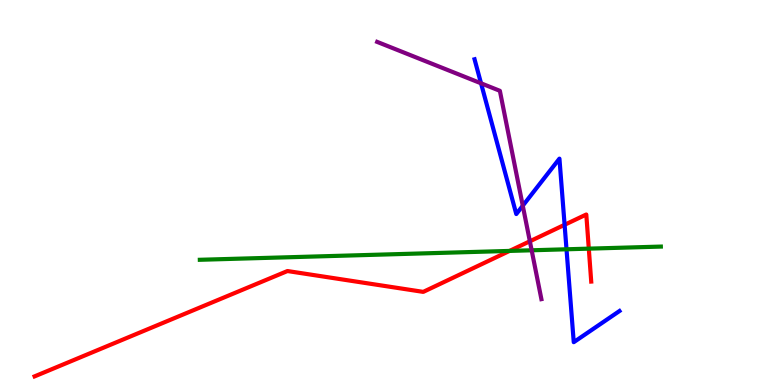[{'lines': ['blue', 'red'], 'intersections': [{'x': 7.29, 'y': 4.16}]}, {'lines': ['green', 'red'], 'intersections': [{'x': 6.57, 'y': 3.48}, {'x': 7.6, 'y': 3.54}]}, {'lines': ['purple', 'red'], 'intersections': [{'x': 6.84, 'y': 3.73}]}, {'lines': ['blue', 'green'], 'intersections': [{'x': 7.31, 'y': 3.53}]}, {'lines': ['blue', 'purple'], 'intersections': [{'x': 6.21, 'y': 7.84}, {'x': 6.75, 'y': 4.66}]}, {'lines': ['green', 'purple'], 'intersections': [{'x': 6.86, 'y': 3.5}]}]